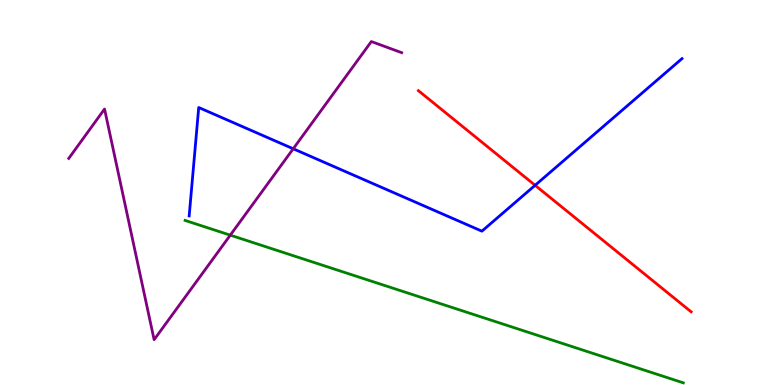[{'lines': ['blue', 'red'], 'intersections': [{'x': 6.9, 'y': 5.19}]}, {'lines': ['green', 'red'], 'intersections': []}, {'lines': ['purple', 'red'], 'intersections': []}, {'lines': ['blue', 'green'], 'intersections': []}, {'lines': ['blue', 'purple'], 'intersections': [{'x': 3.78, 'y': 6.14}]}, {'lines': ['green', 'purple'], 'intersections': [{'x': 2.97, 'y': 3.89}]}]